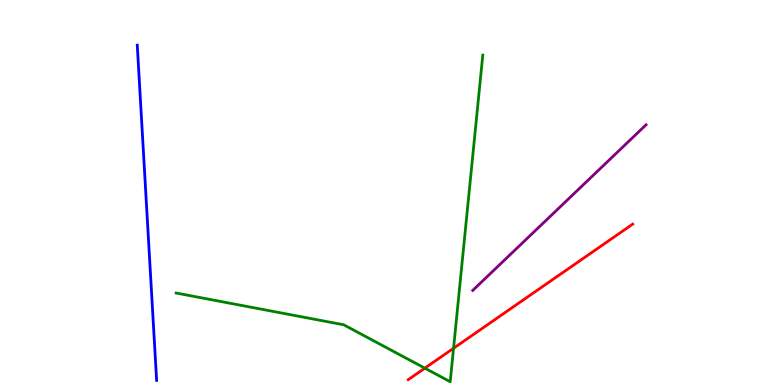[{'lines': ['blue', 'red'], 'intersections': []}, {'lines': ['green', 'red'], 'intersections': [{'x': 5.48, 'y': 0.437}, {'x': 5.85, 'y': 0.954}]}, {'lines': ['purple', 'red'], 'intersections': []}, {'lines': ['blue', 'green'], 'intersections': []}, {'lines': ['blue', 'purple'], 'intersections': []}, {'lines': ['green', 'purple'], 'intersections': []}]